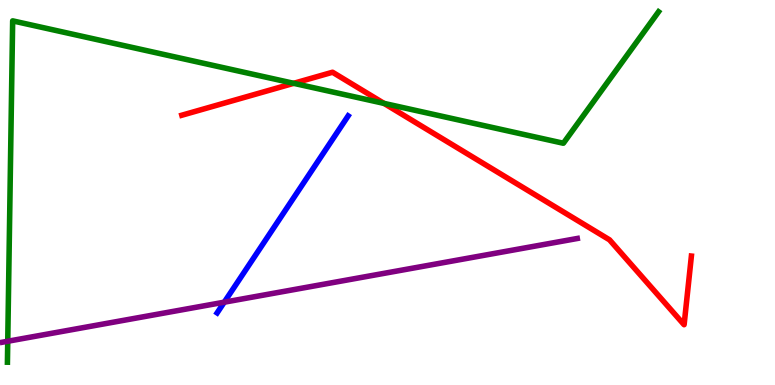[{'lines': ['blue', 'red'], 'intersections': []}, {'lines': ['green', 'red'], 'intersections': [{'x': 3.79, 'y': 7.84}, {'x': 4.96, 'y': 7.31}]}, {'lines': ['purple', 'red'], 'intersections': []}, {'lines': ['blue', 'green'], 'intersections': []}, {'lines': ['blue', 'purple'], 'intersections': [{'x': 2.89, 'y': 2.15}]}, {'lines': ['green', 'purple'], 'intersections': [{'x': 0.1, 'y': 1.14}]}]